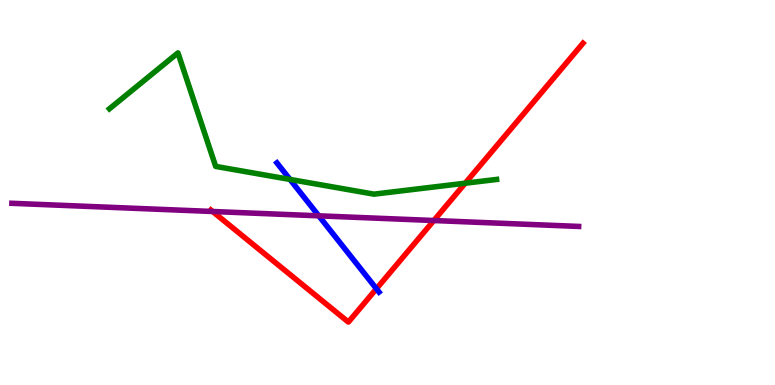[{'lines': ['blue', 'red'], 'intersections': [{'x': 4.86, 'y': 2.5}]}, {'lines': ['green', 'red'], 'intersections': [{'x': 6.0, 'y': 5.24}]}, {'lines': ['purple', 'red'], 'intersections': [{'x': 2.74, 'y': 4.51}, {'x': 5.6, 'y': 4.27}]}, {'lines': ['blue', 'green'], 'intersections': [{'x': 3.74, 'y': 5.34}]}, {'lines': ['blue', 'purple'], 'intersections': [{'x': 4.11, 'y': 4.39}]}, {'lines': ['green', 'purple'], 'intersections': []}]